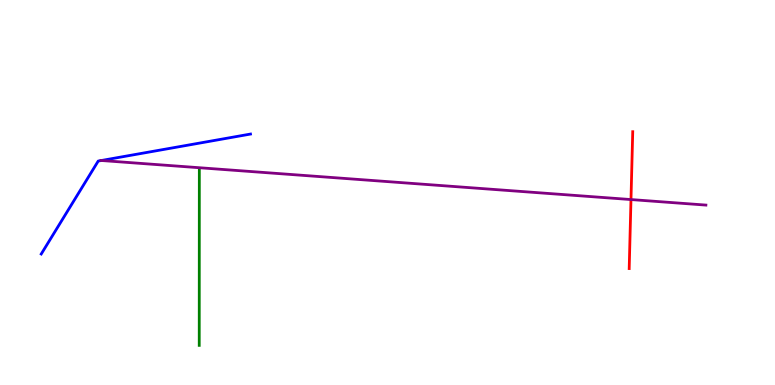[{'lines': ['blue', 'red'], 'intersections': []}, {'lines': ['green', 'red'], 'intersections': []}, {'lines': ['purple', 'red'], 'intersections': [{'x': 8.14, 'y': 4.82}]}, {'lines': ['blue', 'green'], 'intersections': []}, {'lines': ['blue', 'purple'], 'intersections': [{'x': 1.31, 'y': 5.83}]}, {'lines': ['green', 'purple'], 'intersections': []}]